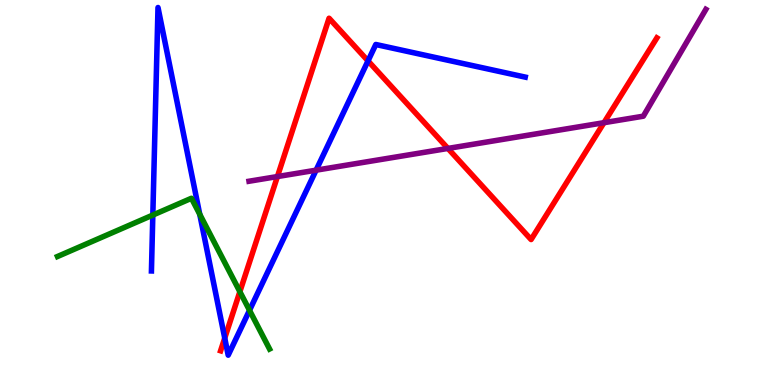[{'lines': ['blue', 'red'], 'intersections': [{'x': 2.9, 'y': 1.22}, {'x': 4.75, 'y': 8.42}]}, {'lines': ['green', 'red'], 'intersections': [{'x': 3.1, 'y': 2.42}]}, {'lines': ['purple', 'red'], 'intersections': [{'x': 3.58, 'y': 5.41}, {'x': 5.78, 'y': 6.14}, {'x': 7.79, 'y': 6.81}]}, {'lines': ['blue', 'green'], 'intersections': [{'x': 1.97, 'y': 4.41}, {'x': 2.58, 'y': 4.43}, {'x': 3.22, 'y': 1.94}]}, {'lines': ['blue', 'purple'], 'intersections': [{'x': 4.08, 'y': 5.58}]}, {'lines': ['green', 'purple'], 'intersections': []}]